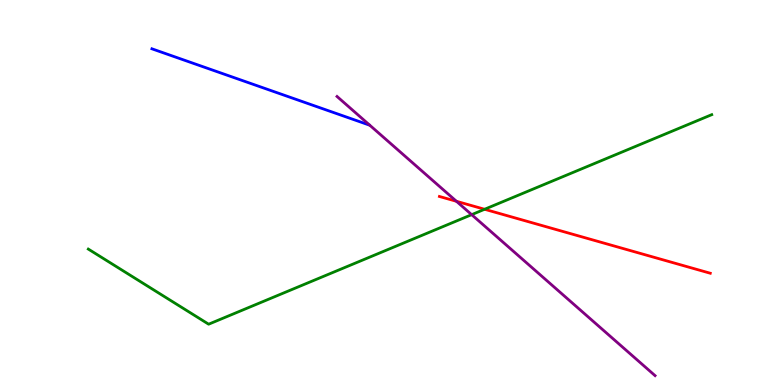[{'lines': ['blue', 'red'], 'intersections': []}, {'lines': ['green', 'red'], 'intersections': [{'x': 6.25, 'y': 4.56}]}, {'lines': ['purple', 'red'], 'intersections': [{'x': 5.89, 'y': 4.77}]}, {'lines': ['blue', 'green'], 'intersections': []}, {'lines': ['blue', 'purple'], 'intersections': []}, {'lines': ['green', 'purple'], 'intersections': [{'x': 6.09, 'y': 4.42}]}]